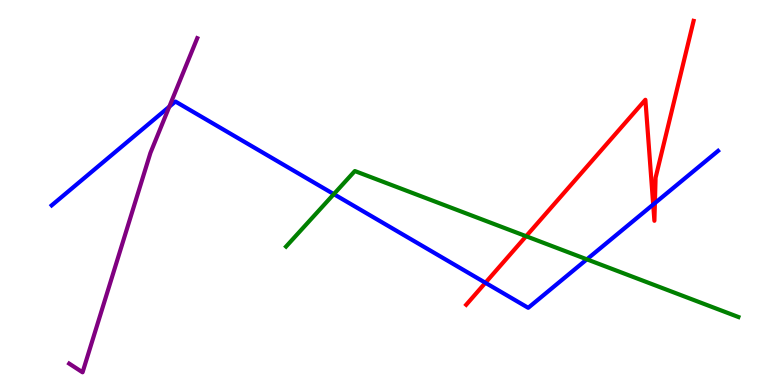[{'lines': ['blue', 'red'], 'intersections': [{'x': 6.26, 'y': 2.65}, {'x': 8.43, 'y': 4.69}, {'x': 8.45, 'y': 4.72}]}, {'lines': ['green', 'red'], 'intersections': [{'x': 6.79, 'y': 3.86}]}, {'lines': ['purple', 'red'], 'intersections': []}, {'lines': ['blue', 'green'], 'intersections': [{'x': 4.31, 'y': 4.96}, {'x': 7.57, 'y': 3.26}]}, {'lines': ['blue', 'purple'], 'intersections': [{'x': 2.18, 'y': 7.23}]}, {'lines': ['green', 'purple'], 'intersections': []}]